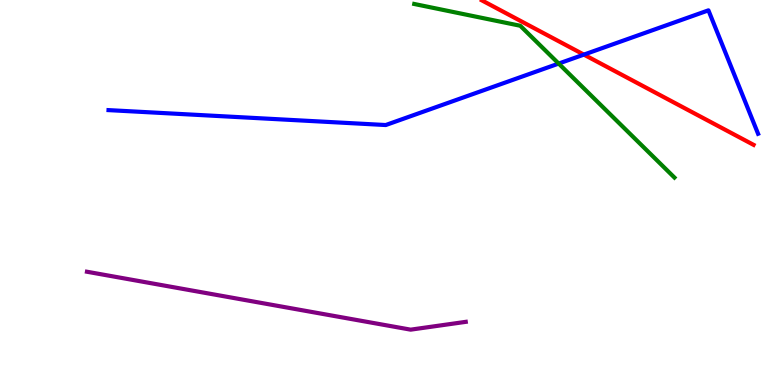[{'lines': ['blue', 'red'], 'intersections': [{'x': 7.53, 'y': 8.58}]}, {'lines': ['green', 'red'], 'intersections': []}, {'lines': ['purple', 'red'], 'intersections': []}, {'lines': ['blue', 'green'], 'intersections': [{'x': 7.21, 'y': 8.35}]}, {'lines': ['blue', 'purple'], 'intersections': []}, {'lines': ['green', 'purple'], 'intersections': []}]